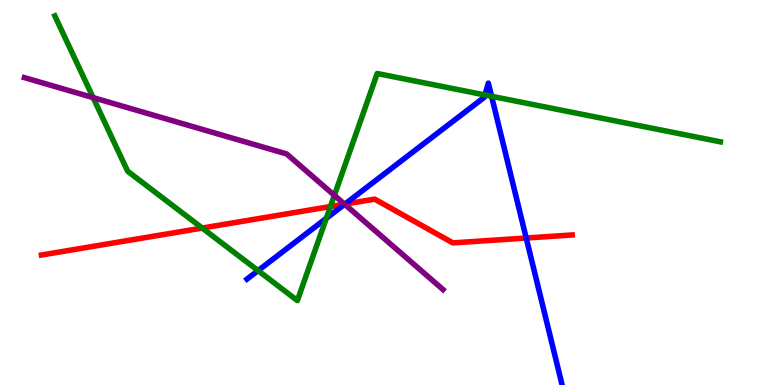[{'lines': ['blue', 'red'], 'intersections': [{'x': 4.45, 'y': 4.7}, {'x': 6.79, 'y': 3.82}]}, {'lines': ['green', 'red'], 'intersections': [{'x': 2.61, 'y': 4.08}, {'x': 4.26, 'y': 4.64}]}, {'lines': ['purple', 'red'], 'intersections': [{'x': 4.45, 'y': 4.7}]}, {'lines': ['blue', 'green'], 'intersections': [{'x': 3.33, 'y': 2.97}, {'x': 4.21, 'y': 4.33}, {'x': 6.26, 'y': 7.53}, {'x': 6.34, 'y': 7.5}]}, {'lines': ['blue', 'purple'], 'intersections': [{'x': 4.45, 'y': 4.69}]}, {'lines': ['green', 'purple'], 'intersections': [{'x': 1.2, 'y': 7.46}, {'x': 4.31, 'y': 4.93}]}]